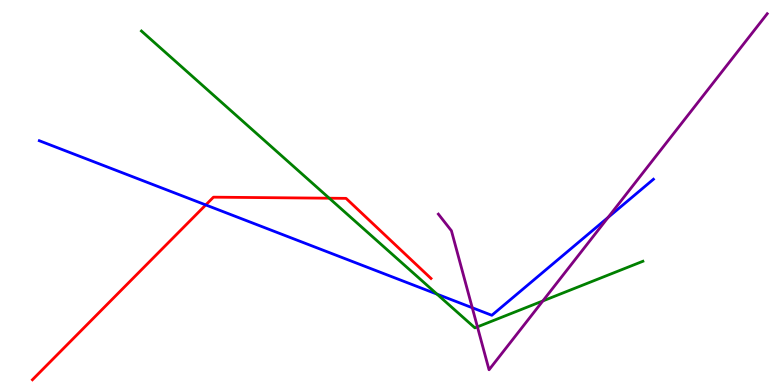[{'lines': ['blue', 'red'], 'intersections': [{'x': 2.65, 'y': 4.68}]}, {'lines': ['green', 'red'], 'intersections': [{'x': 4.25, 'y': 4.85}]}, {'lines': ['purple', 'red'], 'intersections': []}, {'lines': ['blue', 'green'], 'intersections': [{'x': 5.64, 'y': 2.36}]}, {'lines': ['blue', 'purple'], 'intersections': [{'x': 6.09, 'y': 2.01}, {'x': 7.85, 'y': 4.35}]}, {'lines': ['green', 'purple'], 'intersections': [{'x': 6.16, 'y': 1.51}, {'x': 7.0, 'y': 2.18}]}]